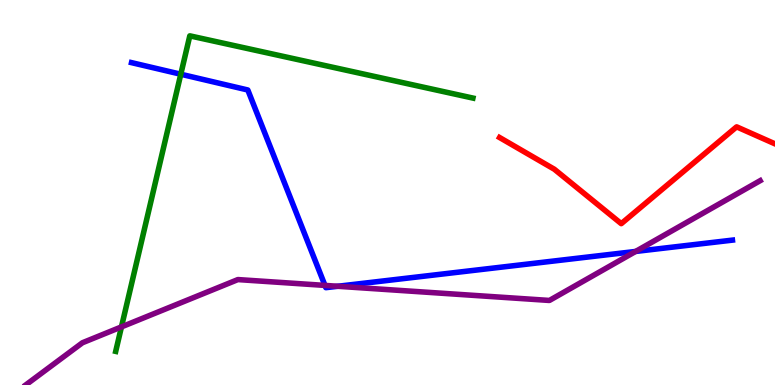[{'lines': ['blue', 'red'], 'intersections': []}, {'lines': ['green', 'red'], 'intersections': []}, {'lines': ['purple', 'red'], 'intersections': []}, {'lines': ['blue', 'green'], 'intersections': [{'x': 2.33, 'y': 8.07}]}, {'lines': ['blue', 'purple'], 'intersections': [{'x': 4.19, 'y': 2.59}, {'x': 4.36, 'y': 2.56}, {'x': 8.2, 'y': 3.47}]}, {'lines': ['green', 'purple'], 'intersections': [{'x': 1.57, 'y': 1.51}]}]